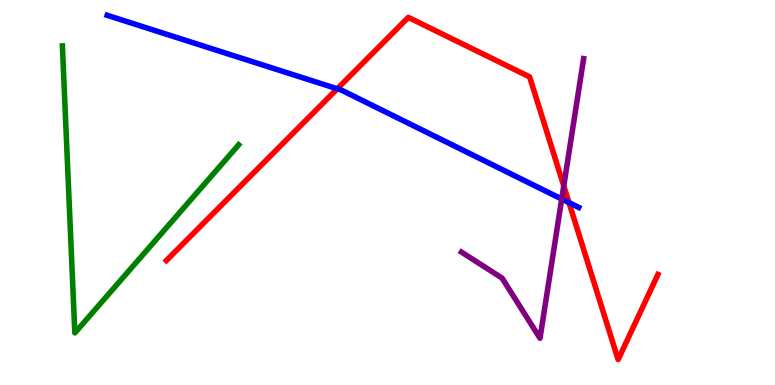[{'lines': ['blue', 'red'], 'intersections': [{'x': 4.35, 'y': 7.69}, {'x': 7.34, 'y': 4.74}]}, {'lines': ['green', 'red'], 'intersections': []}, {'lines': ['purple', 'red'], 'intersections': [{'x': 7.27, 'y': 5.17}]}, {'lines': ['blue', 'green'], 'intersections': []}, {'lines': ['blue', 'purple'], 'intersections': [{'x': 7.25, 'y': 4.83}]}, {'lines': ['green', 'purple'], 'intersections': []}]